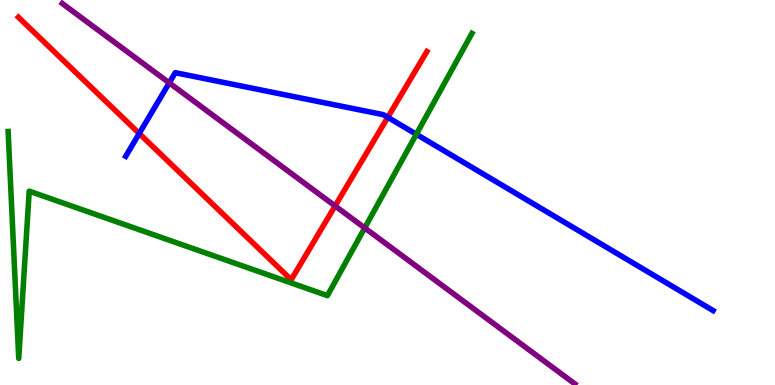[{'lines': ['blue', 'red'], 'intersections': [{'x': 1.8, 'y': 6.53}, {'x': 5.0, 'y': 6.95}]}, {'lines': ['green', 'red'], 'intersections': []}, {'lines': ['purple', 'red'], 'intersections': [{'x': 4.32, 'y': 4.65}]}, {'lines': ['blue', 'green'], 'intersections': [{'x': 5.37, 'y': 6.51}]}, {'lines': ['blue', 'purple'], 'intersections': [{'x': 2.18, 'y': 7.85}]}, {'lines': ['green', 'purple'], 'intersections': [{'x': 4.71, 'y': 4.08}]}]